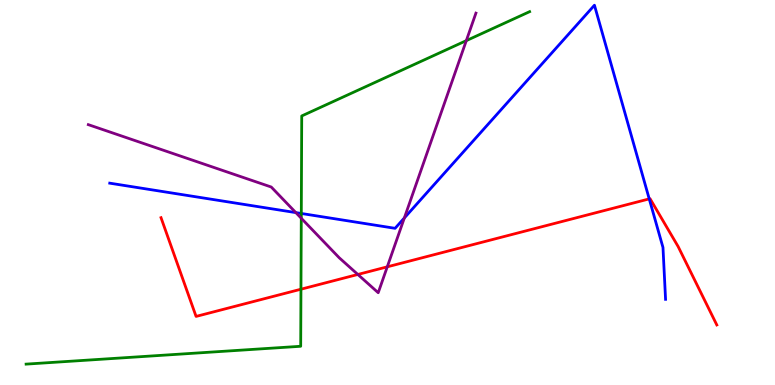[{'lines': ['blue', 'red'], 'intersections': [{'x': 8.38, 'y': 4.83}]}, {'lines': ['green', 'red'], 'intersections': [{'x': 3.88, 'y': 2.49}]}, {'lines': ['purple', 'red'], 'intersections': [{'x': 4.62, 'y': 2.87}, {'x': 5.0, 'y': 3.07}]}, {'lines': ['blue', 'green'], 'intersections': [{'x': 3.89, 'y': 4.46}]}, {'lines': ['blue', 'purple'], 'intersections': [{'x': 3.82, 'y': 4.48}, {'x': 5.22, 'y': 4.34}]}, {'lines': ['green', 'purple'], 'intersections': [{'x': 3.89, 'y': 4.33}, {'x': 6.02, 'y': 8.94}]}]